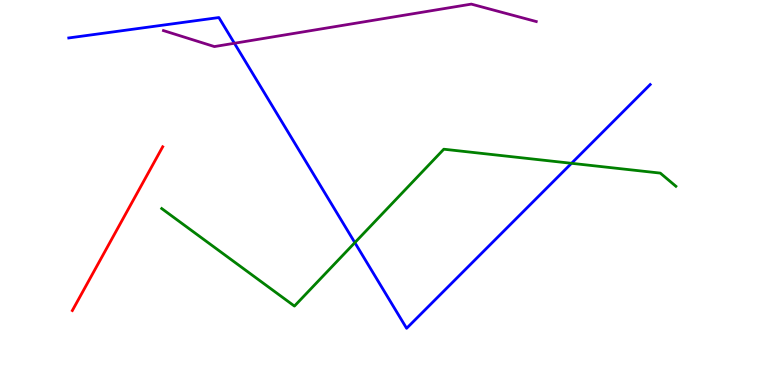[{'lines': ['blue', 'red'], 'intersections': []}, {'lines': ['green', 'red'], 'intersections': []}, {'lines': ['purple', 'red'], 'intersections': []}, {'lines': ['blue', 'green'], 'intersections': [{'x': 4.58, 'y': 3.7}, {'x': 7.37, 'y': 5.76}]}, {'lines': ['blue', 'purple'], 'intersections': [{'x': 3.02, 'y': 8.88}]}, {'lines': ['green', 'purple'], 'intersections': []}]